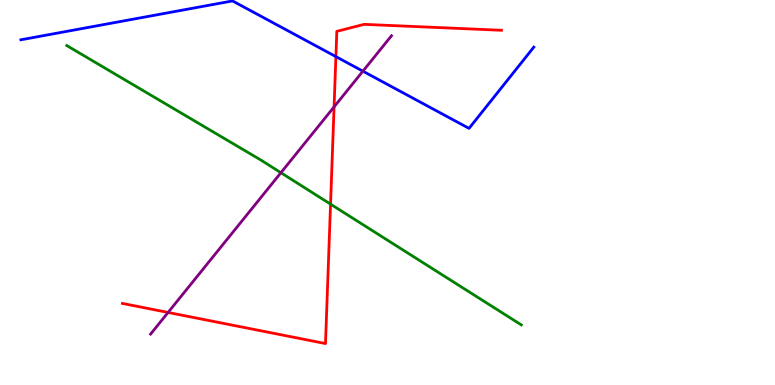[{'lines': ['blue', 'red'], 'intersections': [{'x': 4.33, 'y': 8.53}]}, {'lines': ['green', 'red'], 'intersections': [{'x': 4.27, 'y': 4.7}]}, {'lines': ['purple', 'red'], 'intersections': [{'x': 2.17, 'y': 1.88}, {'x': 4.31, 'y': 7.22}]}, {'lines': ['blue', 'green'], 'intersections': []}, {'lines': ['blue', 'purple'], 'intersections': [{'x': 4.68, 'y': 8.15}]}, {'lines': ['green', 'purple'], 'intersections': [{'x': 3.62, 'y': 5.51}]}]